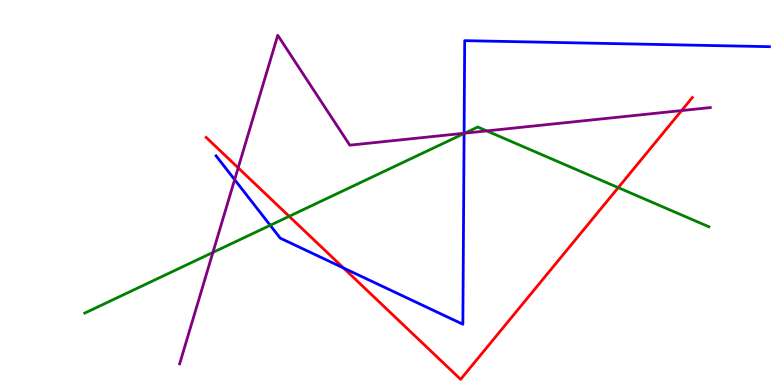[{'lines': ['blue', 'red'], 'intersections': [{'x': 4.43, 'y': 3.04}]}, {'lines': ['green', 'red'], 'intersections': [{'x': 3.73, 'y': 4.38}, {'x': 7.98, 'y': 5.13}]}, {'lines': ['purple', 'red'], 'intersections': [{'x': 3.07, 'y': 5.64}, {'x': 8.79, 'y': 7.13}]}, {'lines': ['blue', 'green'], 'intersections': [{'x': 3.49, 'y': 4.15}, {'x': 5.99, 'y': 6.53}]}, {'lines': ['blue', 'purple'], 'intersections': [{'x': 3.03, 'y': 5.33}, {'x': 5.99, 'y': 6.54}]}, {'lines': ['green', 'purple'], 'intersections': [{'x': 2.75, 'y': 3.44}, {'x': 6.0, 'y': 6.54}, {'x': 6.28, 'y': 6.6}]}]